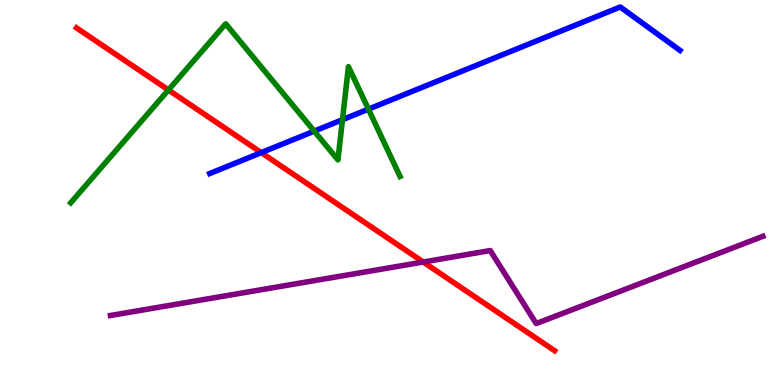[{'lines': ['blue', 'red'], 'intersections': [{'x': 3.37, 'y': 6.04}]}, {'lines': ['green', 'red'], 'intersections': [{'x': 2.17, 'y': 7.66}]}, {'lines': ['purple', 'red'], 'intersections': [{'x': 5.46, 'y': 3.19}]}, {'lines': ['blue', 'green'], 'intersections': [{'x': 4.05, 'y': 6.59}, {'x': 4.42, 'y': 6.89}, {'x': 4.75, 'y': 7.17}]}, {'lines': ['blue', 'purple'], 'intersections': []}, {'lines': ['green', 'purple'], 'intersections': []}]